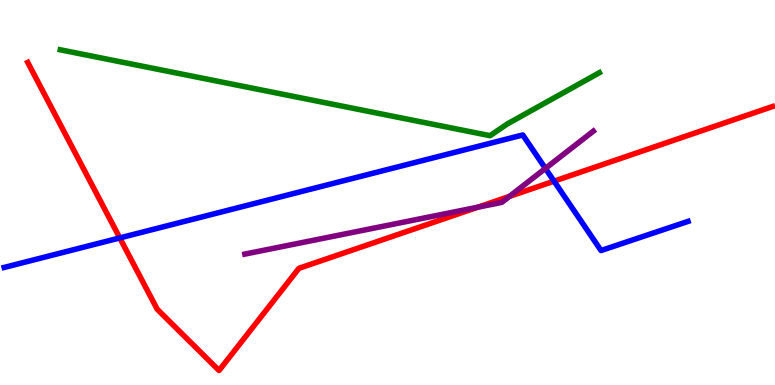[{'lines': ['blue', 'red'], 'intersections': [{'x': 1.55, 'y': 3.82}, {'x': 7.15, 'y': 5.29}]}, {'lines': ['green', 'red'], 'intersections': []}, {'lines': ['purple', 'red'], 'intersections': [{'x': 6.17, 'y': 4.62}, {'x': 6.57, 'y': 4.9}]}, {'lines': ['blue', 'green'], 'intersections': []}, {'lines': ['blue', 'purple'], 'intersections': [{'x': 7.04, 'y': 5.63}]}, {'lines': ['green', 'purple'], 'intersections': []}]